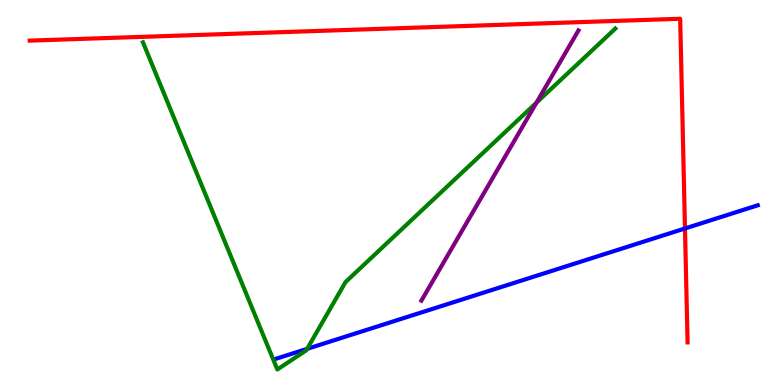[{'lines': ['blue', 'red'], 'intersections': [{'x': 8.84, 'y': 4.07}]}, {'lines': ['green', 'red'], 'intersections': []}, {'lines': ['purple', 'red'], 'intersections': []}, {'lines': ['blue', 'green'], 'intersections': [{'x': 3.96, 'y': 0.939}]}, {'lines': ['blue', 'purple'], 'intersections': []}, {'lines': ['green', 'purple'], 'intersections': [{'x': 6.92, 'y': 7.33}]}]